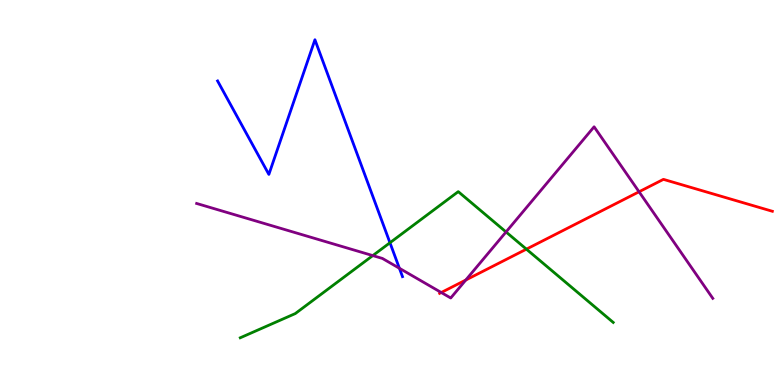[{'lines': ['blue', 'red'], 'intersections': []}, {'lines': ['green', 'red'], 'intersections': [{'x': 6.79, 'y': 3.53}]}, {'lines': ['purple', 'red'], 'intersections': [{'x': 5.69, 'y': 2.4}, {'x': 6.01, 'y': 2.73}, {'x': 8.25, 'y': 5.02}]}, {'lines': ['blue', 'green'], 'intersections': [{'x': 5.03, 'y': 3.7}]}, {'lines': ['blue', 'purple'], 'intersections': [{'x': 5.15, 'y': 3.03}]}, {'lines': ['green', 'purple'], 'intersections': [{'x': 4.81, 'y': 3.36}, {'x': 6.53, 'y': 3.97}]}]